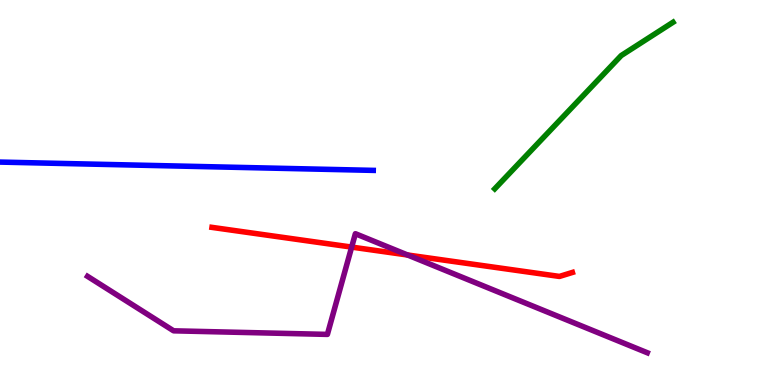[{'lines': ['blue', 'red'], 'intersections': []}, {'lines': ['green', 'red'], 'intersections': []}, {'lines': ['purple', 'red'], 'intersections': [{'x': 4.54, 'y': 3.58}, {'x': 5.26, 'y': 3.38}]}, {'lines': ['blue', 'green'], 'intersections': []}, {'lines': ['blue', 'purple'], 'intersections': []}, {'lines': ['green', 'purple'], 'intersections': []}]